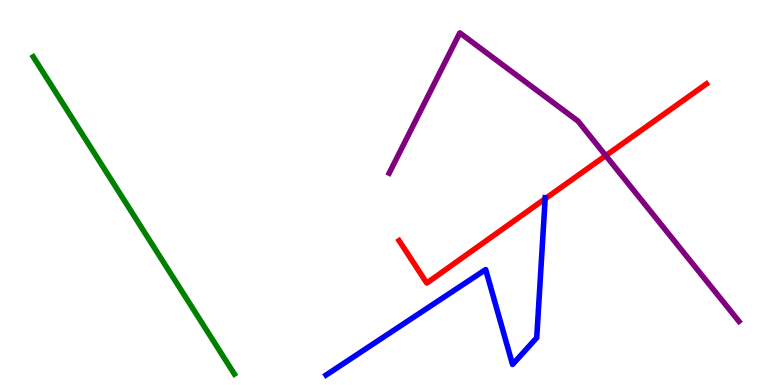[{'lines': ['blue', 'red'], 'intersections': [{'x': 7.03, 'y': 4.84}]}, {'lines': ['green', 'red'], 'intersections': []}, {'lines': ['purple', 'red'], 'intersections': [{'x': 7.82, 'y': 5.96}]}, {'lines': ['blue', 'green'], 'intersections': []}, {'lines': ['blue', 'purple'], 'intersections': []}, {'lines': ['green', 'purple'], 'intersections': []}]